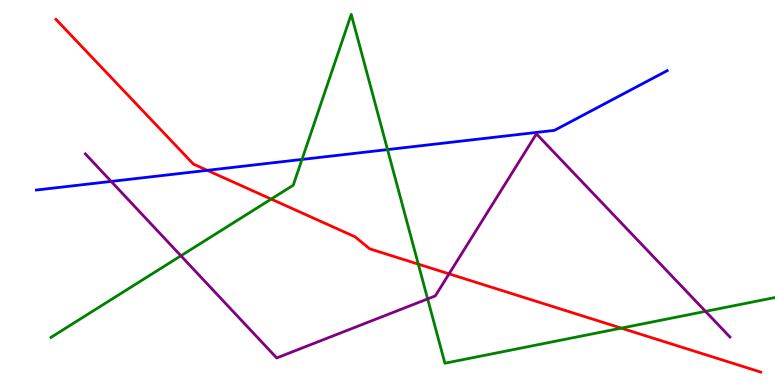[{'lines': ['blue', 'red'], 'intersections': [{'x': 2.67, 'y': 5.58}]}, {'lines': ['green', 'red'], 'intersections': [{'x': 3.5, 'y': 4.83}, {'x': 5.4, 'y': 3.14}, {'x': 8.02, 'y': 1.48}]}, {'lines': ['purple', 'red'], 'intersections': [{'x': 5.79, 'y': 2.89}]}, {'lines': ['blue', 'green'], 'intersections': [{'x': 3.9, 'y': 5.86}, {'x': 5.0, 'y': 6.11}]}, {'lines': ['blue', 'purple'], 'intersections': [{'x': 1.43, 'y': 5.29}]}, {'lines': ['green', 'purple'], 'intersections': [{'x': 2.33, 'y': 3.36}, {'x': 5.52, 'y': 2.24}, {'x': 9.1, 'y': 1.91}]}]